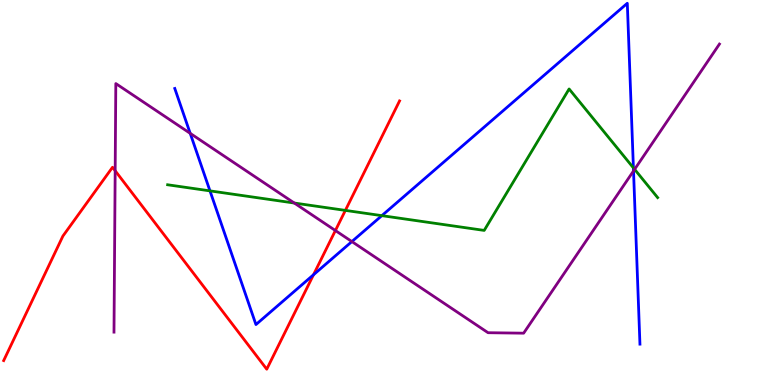[{'lines': ['blue', 'red'], 'intersections': [{'x': 4.05, 'y': 2.86}]}, {'lines': ['green', 'red'], 'intersections': [{'x': 4.46, 'y': 4.54}]}, {'lines': ['purple', 'red'], 'intersections': [{'x': 1.49, 'y': 5.57}, {'x': 4.33, 'y': 4.01}]}, {'lines': ['blue', 'green'], 'intersections': [{'x': 2.71, 'y': 5.04}, {'x': 4.93, 'y': 4.4}, {'x': 8.17, 'y': 5.64}]}, {'lines': ['blue', 'purple'], 'intersections': [{'x': 2.45, 'y': 6.54}, {'x': 4.54, 'y': 3.73}, {'x': 8.17, 'y': 5.56}]}, {'lines': ['green', 'purple'], 'intersections': [{'x': 3.8, 'y': 4.73}, {'x': 8.19, 'y': 5.6}]}]